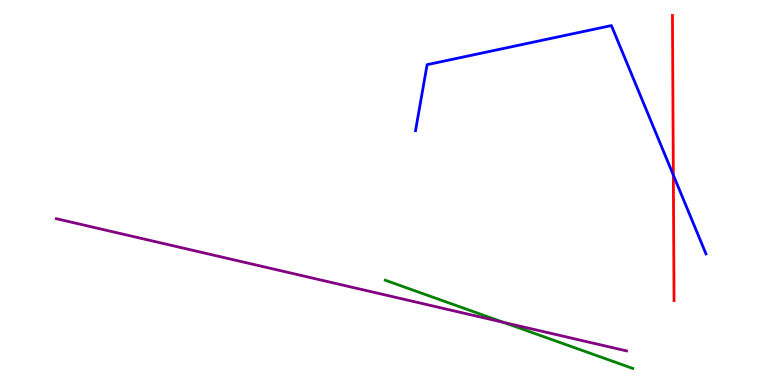[{'lines': ['blue', 'red'], 'intersections': [{'x': 8.69, 'y': 5.45}]}, {'lines': ['green', 'red'], 'intersections': []}, {'lines': ['purple', 'red'], 'intersections': []}, {'lines': ['blue', 'green'], 'intersections': []}, {'lines': ['blue', 'purple'], 'intersections': []}, {'lines': ['green', 'purple'], 'intersections': [{'x': 6.5, 'y': 1.63}]}]